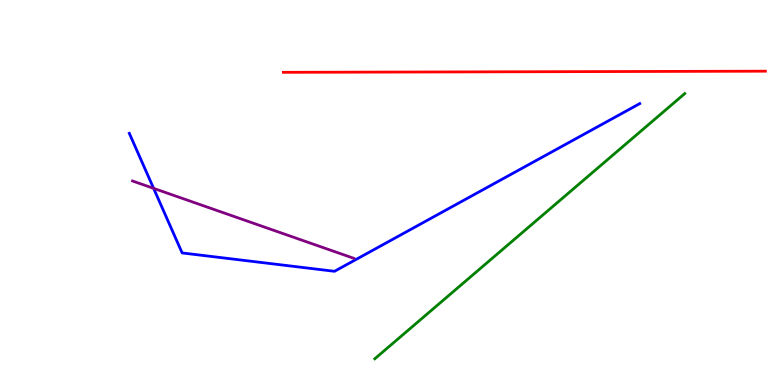[{'lines': ['blue', 'red'], 'intersections': []}, {'lines': ['green', 'red'], 'intersections': []}, {'lines': ['purple', 'red'], 'intersections': []}, {'lines': ['blue', 'green'], 'intersections': []}, {'lines': ['blue', 'purple'], 'intersections': [{'x': 1.98, 'y': 5.11}]}, {'lines': ['green', 'purple'], 'intersections': []}]